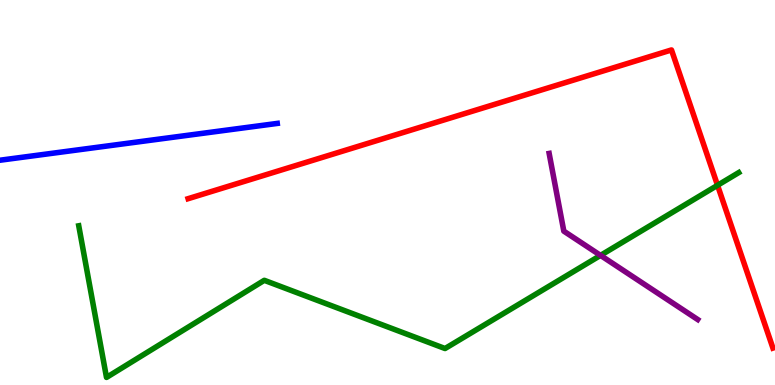[{'lines': ['blue', 'red'], 'intersections': []}, {'lines': ['green', 'red'], 'intersections': [{'x': 9.26, 'y': 5.19}]}, {'lines': ['purple', 'red'], 'intersections': []}, {'lines': ['blue', 'green'], 'intersections': []}, {'lines': ['blue', 'purple'], 'intersections': []}, {'lines': ['green', 'purple'], 'intersections': [{'x': 7.75, 'y': 3.37}]}]